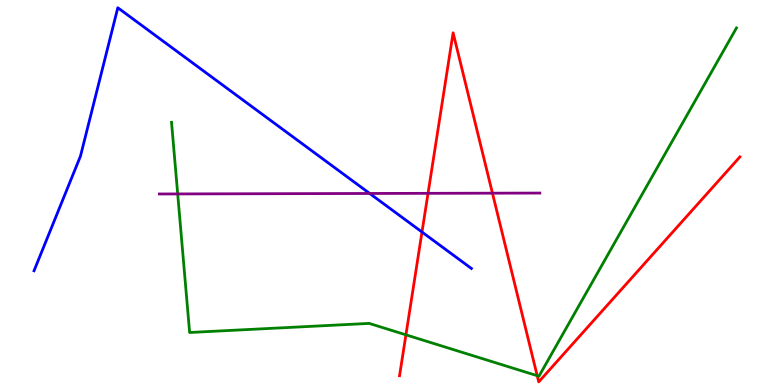[{'lines': ['blue', 'red'], 'intersections': [{'x': 5.45, 'y': 3.97}]}, {'lines': ['green', 'red'], 'intersections': [{'x': 5.24, 'y': 1.3}, {'x': 6.93, 'y': 0.242}]}, {'lines': ['purple', 'red'], 'intersections': [{'x': 5.52, 'y': 4.98}, {'x': 6.35, 'y': 4.98}]}, {'lines': ['blue', 'green'], 'intersections': []}, {'lines': ['blue', 'purple'], 'intersections': [{'x': 4.77, 'y': 4.97}]}, {'lines': ['green', 'purple'], 'intersections': [{'x': 2.29, 'y': 4.96}]}]